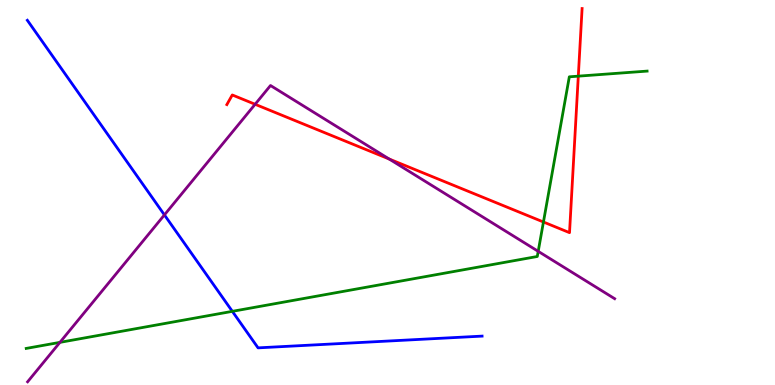[{'lines': ['blue', 'red'], 'intersections': []}, {'lines': ['green', 'red'], 'intersections': [{'x': 7.01, 'y': 4.23}, {'x': 7.46, 'y': 8.02}]}, {'lines': ['purple', 'red'], 'intersections': [{'x': 3.29, 'y': 7.29}, {'x': 5.02, 'y': 5.87}]}, {'lines': ['blue', 'green'], 'intersections': [{'x': 3.0, 'y': 1.91}]}, {'lines': ['blue', 'purple'], 'intersections': [{'x': 2.12, 'y': 4.42}]}, {'lines': ['green', 'purple'], 'intersections': [{'x': 0.773, 'y': 1.11}, {'x': 6.94, 'y': 3.47}]}]